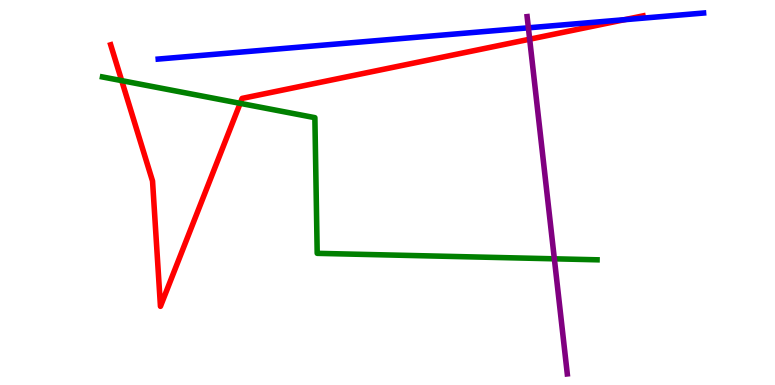[{'lines': ['blue', 'red'], 'intersections': [{'x': 8.06, 'y': 9.49}]}, {'lines': ['green', 'red'], 'intersections': [{'x': 1.57, 'y': 7.91}, {'x': 3.1, 'y': 7.32}]}, {'lines': ['purple', 'red'], 'intersections': [{'x': 6.83, 'y': 8.98}]}, {'lines': ['blue', 'green'], 'intersections': []}, {'lines': ['blue', 'purple'], 'intersections': [{'x': 6.82, 'y': 9.28}]}, {'lines': ['green', 'purple'], 'intersections': [{'x': 7.15, 'y': 3.28}]}]